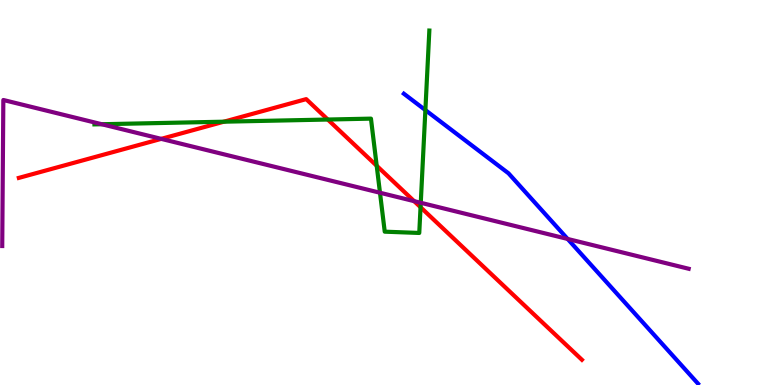[{'lines': ['blue', 'red'], 'intersections': []}, {'lines': ['green', 'red'], 'intersections': [{'x': 2.89, 'y': 6.84}, {'x': 4.23, 'y': 6.9}, {'x': 4.86, 'y': 5.69}, {'x': 5.43, 'y': 4.62}]}, {'lines': ['purple', 'red'], 'intersections': [{'x': 2.08, 'y': 6.39}, {'x': 5.34, 'y': 4.78}]}, {'lines': ['blue', 'green'], 'intersections': [{'x': 5.49, 'y': 7.14}]}, {'lines': ['blue', 'purple'], 'intersections': [{'x': 7.32, 'y': 3.79}]}, {'lines': ['green', 'purple'], 'intersections': [{'x': 1.31, 'y': 6.77}, {'x': 4.9, 'y': 4.99}, {'x': 5.43, 'y': 4.73}]}]